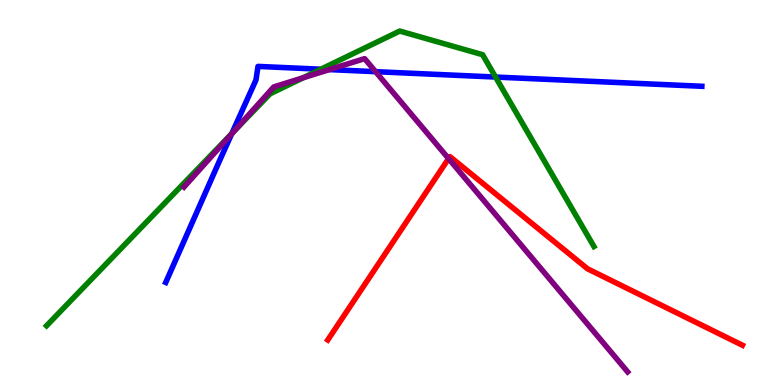[{'lines': ['blue', 'red'], 'intersections': []}, {'lines': ['green', 'red'], 'intersections': []}, {'lines': ['purple', 'red'], 'intersections': [{'x': 5.79, 'y': 5.88}]}, {'lines': ['blue', 'green'], 'intersections': [{'x': 2.99, 'y': 6.53}, {'x': 4.14, 'y': 8.2}, {'x': 6.39, 'y': 8.0}]}, {'lines': ['blue', 'purple'], 'intersections': [{'x': 2.99, 'y': 6.52}, {'x': 4.25, 'y': 8.19}, {'x': 4.85, 'y': 8.14}]}, {'lines': ['green', 'purple'], 'intersections': [{'x': 3.02, 'y': 6.59}, {'x': 3.91, 'y': 7.98}]}]